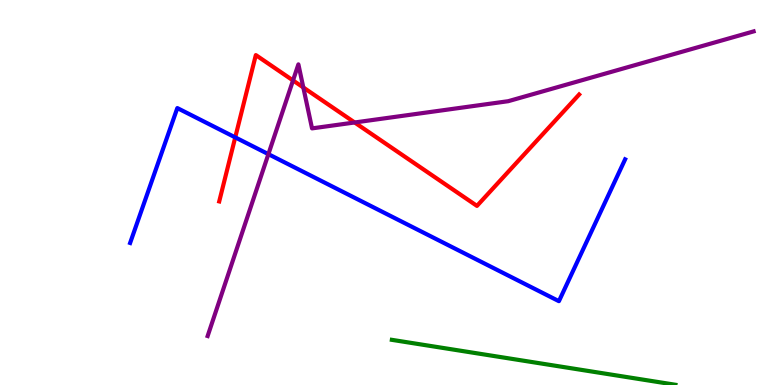[{'lines': ['blue', 'red'], 'intersections': [{'x': 3.04, 'y': 6.43}]}, {'lines': ['green', 'red'], 'intersections': []}, {'lines': ['purple', 'red'], 'intersections': [{'x': 3.78, 'y': 7.91}, {'x': 3.91, 'y': 7.73}, {'x': 4.58, 'y': 6.82}]}, {'lines': ['blue', 'green'], 'intersections': []}, {'lines': ['blue', 'purple'], 'intersections': [{'x': 3.46, 'y': 6.0}]}, {'lines': ['green', 'purple'], 'intersections': []}]